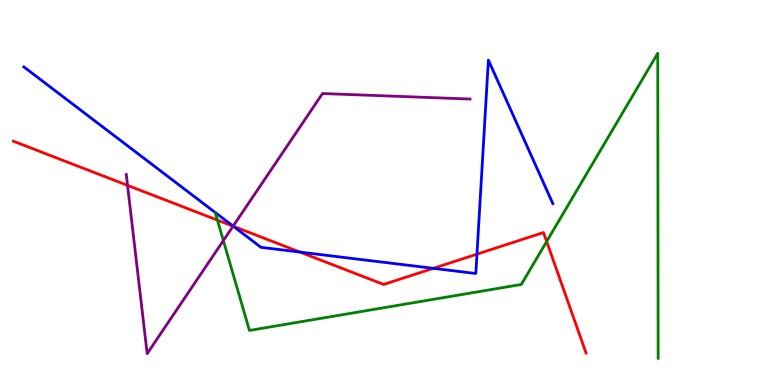[{'lines': ['blue', 'red'], 'intersections': [{'x': 3.01, 'y': 4.12}, {'x': 3.87, 'y': 3.45}, {'x': 5.59, 'y': 3.03}, {'x': 6.15, 'y': 3.4}]}, {'lines': ['green', 'red'], 'intersections': [{'x': 2.81, 'y': 4.28}, {'x': 7.05, 'y': 3.73}]}, {'lines': ['purple', 'red'], 'intersections': [{'x': 1.65, 'y': 5.19}, {'x': 3.01, 'y': 4.12}]}, {'lines': ['blue', 'green'], 'intersections': []}, {'lines': ['blue', 'purple'], 'intersections': [{'x': 3.01, 'y': 4.13}]}, {'lines': ['green', 'purple'], 'intersections': [{'x': 2.88, 'y': 3.75}]}]